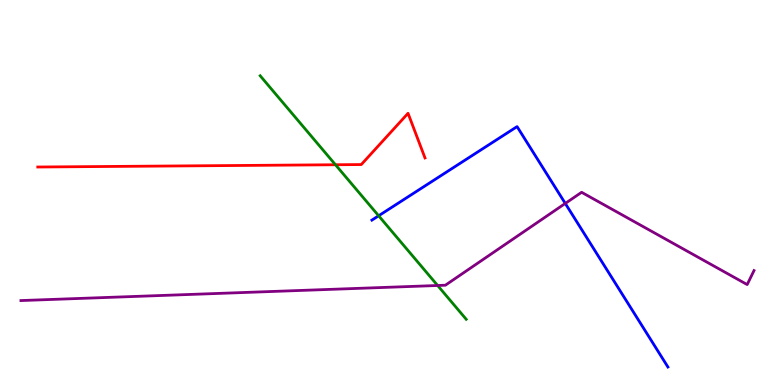[{'lines': ['blue', 'red'], 'intersections': []}, {'lines': ['green', 'red'], 'intersections': [{'x': 4.33, 'y': 5.72}]}, {'lines': ['purple', 'red'], 'intersections': []}, {'lines': ['blue', 'green'], 'intersections': [{'x': 4.89, 'y': 4.4}]}, {'lines': ['blue', 'purple'], 'intersections': [{'x': 7.29, 'y': 4.72}]}, {'lines': ['green', 'purple'], 'intersections': [{'x': 5.65, 'y': 2.58}]}]